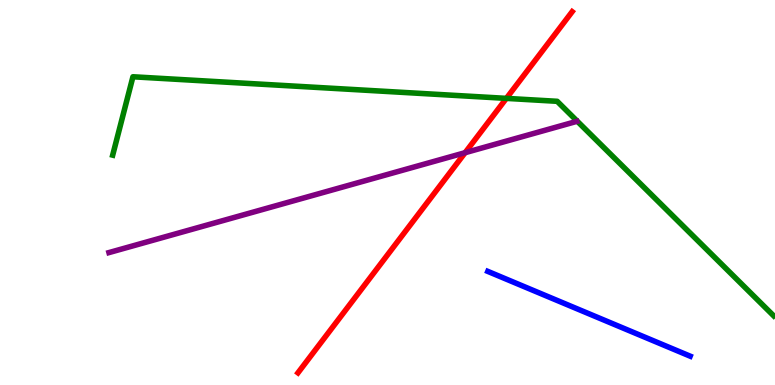[{'lines': ['blue', 'red'], 'intersections': []}, {'lines': ['green', 'red'], 'intersections': [{'x': 6.53, 'y': 7.44}]}, {'lines': ['purple', 'red'], 'intersections': [{'x': 6.0, 'y': 6.03}]}, {'lines': ['blue', 'green'], 'intersections': []}, {'lines': ['blue', 'purple'], 'intersections': []}, {'lines': ['green', 'purple'], 'intersections': []}]